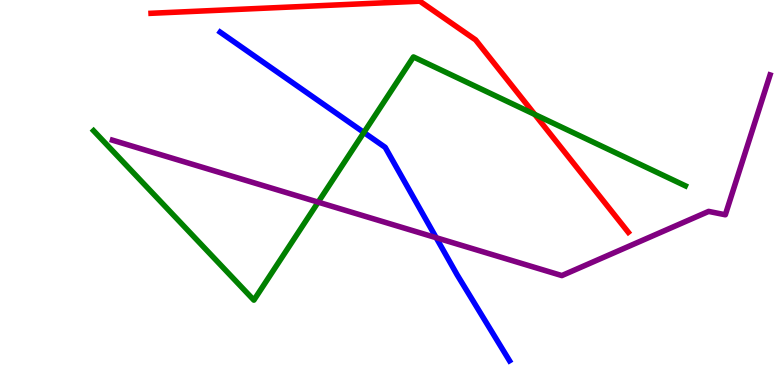[{'lines': ['blue', 'red'], 'intersections': []}, {'lines': ['green', 'red'], 'intersections': [{'x': 6.9, 'y': 7.03}]}, {'lines': ['purple', 'red'], 'intersections': []}, {'lines': ['blue', 'green'], 'intersections': [{'x': 4.7, 'y': 6.56}]}, {'lines': ['blue', 'purple'], 'intersections': [{'x': 5.63, 'y': 3.83}]}, {'lines': ['green', 'purple'], 'intersections': [{'x': 4.11, 'y': 4.75}]}]